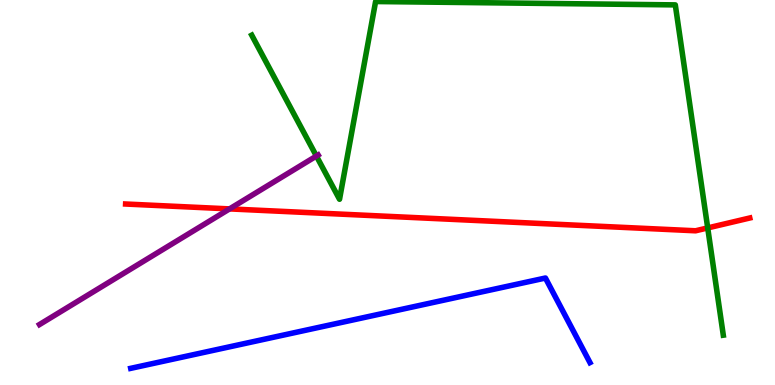[{'lines': ['blue', 'red'], 'intersections': []}, {'lines': ['green', 'red'], 'intersections': [{'x': 9.13, 'y': 4.08}]}, {'lines': ['purple', 'red'], 'intersections': [{'x': 2.96, 'y': 4.57}]}, {'lines': ['blue', 'green'], 'intersections': []}, {'lines': ['blue', 'purple'], 'intersections': []}, {'lines': ['green', 'purple'], 'intersections': [{'x': 4.08, 'y': 5.95}]}]